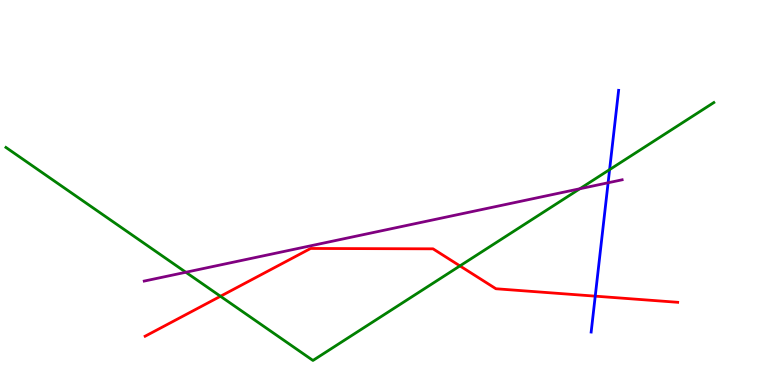[{'lines': ['blue', 'red'], 'intersections': [{'x': 7.68, 'y': 2.31}]}, {'lines': ['green', 'red'], 'intersections': [{'x': 2.84, 'y': 2.3}, {'x': 5.93, 'y': 3.09}]}, {'lines': ['purple', 'red'], 'intersections': []}, {'lines': ['blue', 'green'], 'intersections': [{'x': 7.87, 'y': 5.59}]}, {'lines': ['blue', 'purple'], 'intersections': [{'x': 7.85, 'y': 5.25}]}, {'lines': ['green', 'purple'], 'intersections': [{'x': 2.4, 'y': 2.93}, {'x': 7.48, 'y': 5.1}]}]